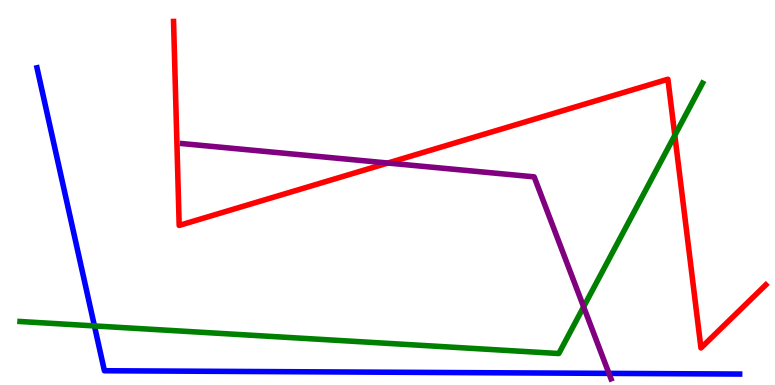[{'lines': ['blue', 'red'], 'intersections': []}, {'lines': ['green', 'red'], 'intersections': [{'x': 8.71, 'y': 6.48}]}, {'lines': ['purple', 'red'], 'intersections': [{'x': 5.0, 'y': 5.77}]}, {'lines': ['blue', 'green'], 'intersections': [{'x': 1.22, 'y': 1.53}]}, {'lines': ['blue', 'purple'], 'intersections': [{'x': 7.86, 'y': 0.302}]}, {'lines': ['green', 'purple'], 'intersections': [{'x': 7.53, 'y': 2.03}]}]